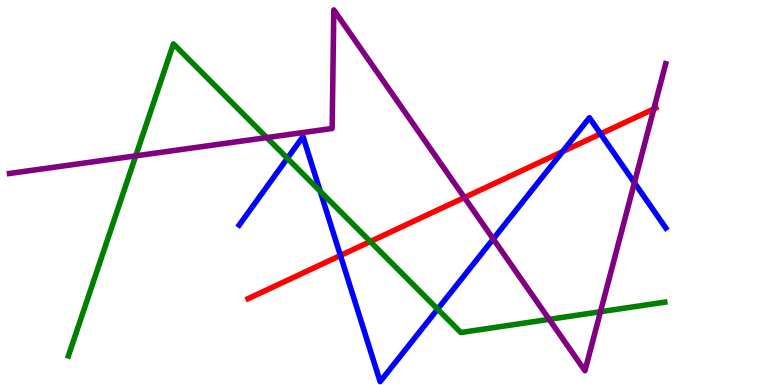[{'lines': ['blue', 'red'], 'intersections': [{'x': 4.39, 'y': 3.36}, {'x': 7.26, 'y': 6.06}, {'x': 7.75, 'y': 6.52}]}, {'lines': ['green', 'red'], 'intersections': [{'x': 4.78, 'y': 3.73}]}, {'lines': ['purple', 'red'], 'intersections': [{'x': 5.99, 'y': 4.87}, {'x': 8.44, 'y': 7.17}]}, {'lines': ['blue', 'green'], 'intersections': [{'x': 3.71, 'y': 5.89}, {'x': 4.13, 'y': 5.03}, {'x': 5.65, 'y': 1.97}]}, {'lines': ['blue', 'purple'], 'intersections': [{'x': 6.36, 'y': 3.79}, {'x': 8.19, 'y': 5.25}]}, {'lines': ['green', 'purple'], 'intersections': [{'x': 1.75, 'y': 5.95}, {'x': 3.44, 'y': 6.43}, {'x': 7.09, 'y': 1.7}, {'x': 7.75, 'y': 1.9}]}]